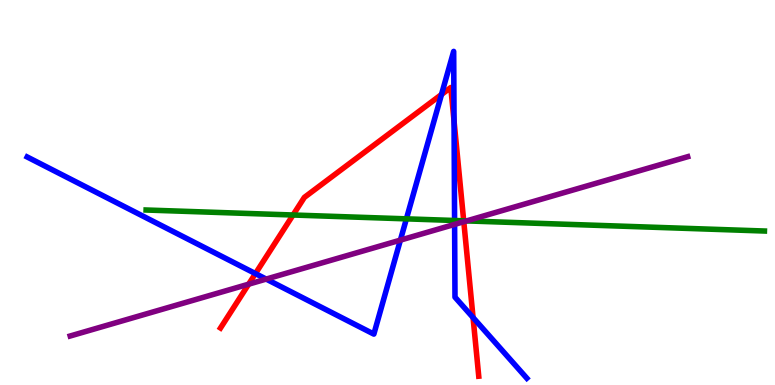[{'lines': ['blue', 'red'], 'intersections': [{'x': 3.3, 'y': 2.89}, {'x': 5.7, 'y': 7.55}, {'x': 5.86, 'y': 6.85}, {'x': 6.1, 'y': 1.75}]}, {'lines': ['green', 'red'], 'intersections': [{'x': 3.78, 'y': 4.42}, {'x': 5.98, 'y': 4.26}]}, {'lines': ['purple', 'red'], 'intersections': [{'x': 3.21, 'y': 2.62}, {'x': 5.98, 'y': 4.24}]}, {'lines': ['blue', 'green'], 'intersections': [{'x': 5.24, 'y': 4.32}, {'x': 5.87, 'y': 4.27}]}, {'lines': ['blue', 'purple'], 'intersections': [{'x': 3.43, 'y': 2.75}, {'x': 5.17, 'y': 3.76}, {'x': 5.87, 'y': 4.17}]}, {'lines': ['green', 'purple'], 'intersections': [{'x': 6.02, 'y': 4.26}]}]